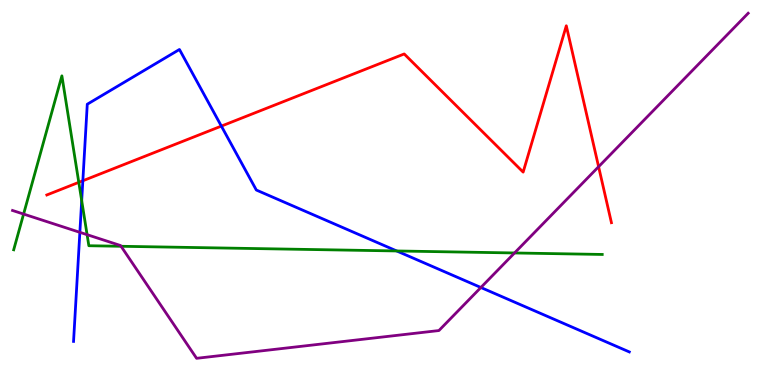[{'lines': ['blue', 'red'], 'intersections': [{'x': 1.07, 'y': 5.31}, {'x': 2.86, 'y': 6.72}]}, {'lines': ['green', 'red'], 'intersections': [{'x': 1.02, 'y': 5.26}]}, {'lines': ['purple', 'red'], 'intersections': [{'x': 7.72, 'y': 5.67}]}, {'lines': ['blue', 'green'], 'intersections': [{'x': 1.05, 'y': 4.79}, {'x': 5.12, 'y': 3.48}]}, {'lines': ['blue', 'purple'], 'intersections': [{'x': 1.03, 'y': 3.97}, {'x': 6.2, 'y': 2.53}]}, {'lines': ['green', 'purple'], 'intersections': [{'x': 0.304, 'y': 4.44}, {'x': 1.12, 'y': 3.9}, {'x': 1.56, 'y': 3.6}, {'x': 6.64, 'y': 3.43}]}]